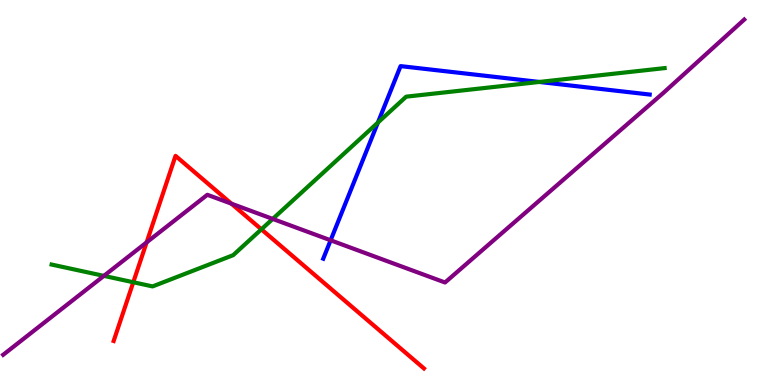[{'lines': ['blue', 'red'], 'intersections': []}, {'lines': ['green', 'red'], 'intersections': [{'x': 1.72, 'y': 2.67}, {'x': 3.37, 'y': 4.04}]}, {'lines': ['purple', 'red'], 'intersections': [{'x': 1.89, 'y': 3.7}, {'x': 2.99, 'y': 4.71}]}, {'lines': ['blue', 'green'], 'intersections': [{'x': 4.88, 'y': 6.82}, {'x': 6.96, 'y': 7.87}]}, {'lines': ['blue', 'purple'], 'intersections': [{'x': 4.27, 'y': 3.76}]}, {'lines': ['green', 'purple'], 'intersections': [{'x': 1.34, 'y': 2.83}, {'x': 3.52, 'y': 4.31}]}]